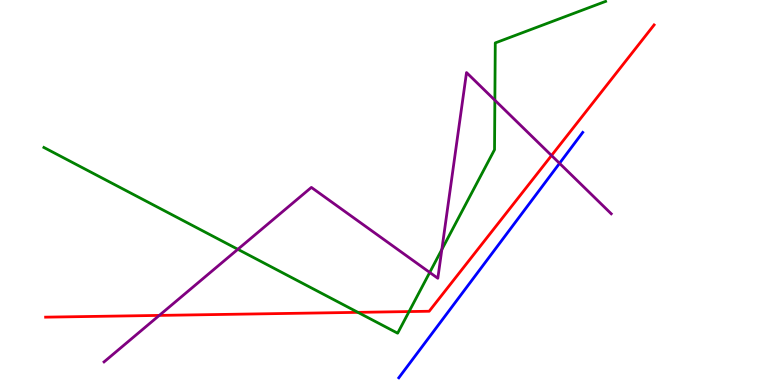[{'lines': ['blue', 'red'], 'intersections': []}, {'lines': ['green', 'red'], 'intersections': [{'x': 4.62, 'y': 1.89}, {'x': 5.28, 'y': 1.91}]}, {'lines': ['purple', 'red'], 'intersections': [{'x': 2.06, 'y': 1.81}, {'x': 7.12, 'y': 5.96}]}, {'lines': ['blue', 'green'], 'intersections': []}, {'lines': ['blue', 'purple'], 'intersections': [{'x': 7.22, 'y': 5.76}]}, {'lines': ['green', 'purple'], 'intersections': [{'x': 3.07, 'y': 3.52}, {'x': 5.54, 'y': 2.92}, {'x': 5.7, 'y': 3.52}, {'x': 6.39, 'y': 7.4}]}]